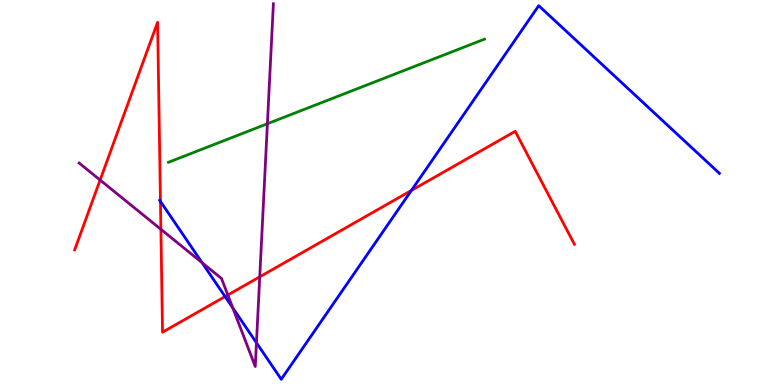[{'lines': ['blue', 'red'], 'intersections': [{'x': 2.07, 'y': 4.77}, {'x': 2.9, 'y': 2.3}, {'x': 5.31, 'y': 5.05}]}, {'lines': ['green', 'red'], 'intersections': []}, {'lines': ['purple', 'red'], 'intersections': [{'x': 1.29, 'y': 5.32}, {'x': 2.08, 'y': 4.04}, {'x': 2.94, 'y': 2.34}, {'x': 3.35, 'y': 2.81}]}, {'lines': ['blue', 'green'], 'intersections': []}, {'lines': ['blue', 'purple'], 'intersections': [{'x': 2.61, 'y': 3.18}, {'x': 3.0, 'y': 2.0}, {'x': 3.31, 'y': 1.1}]}, {'lines': ['green', 'purple'], 'intersections': [{'x': 3.45, 'y': 6.79}]}]